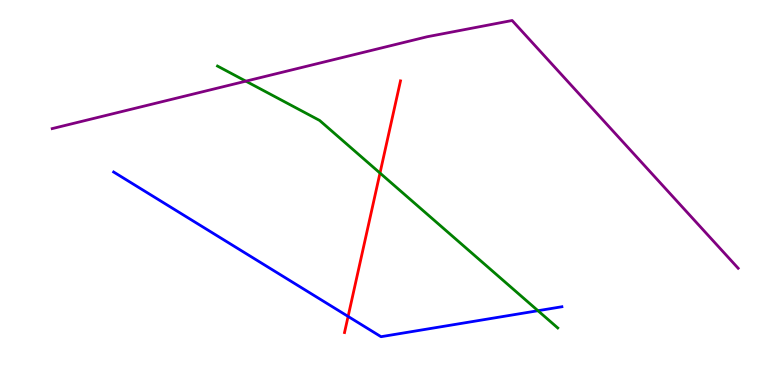[{'lines': ['blue', 'red'], 'intersections': [{'x': 4.49, 'y': 1.78}]}, {'lines': ['green', 'red'], 'intersections': [{'x': 4.9, 'y': 5.51}]}, {'lines': ['purple', 'red'], 'intersections': []}, {'lines': ['blue', 'green'], 'intersections': [{'x': 6.94, 'y': 1.93}]}, {'lines': ['blue', 'purple'], 'intersections': []}, {'lines': ['green', 'purple'], 'intersections': [{'x': 3.17, 'y': 7.89}]}]